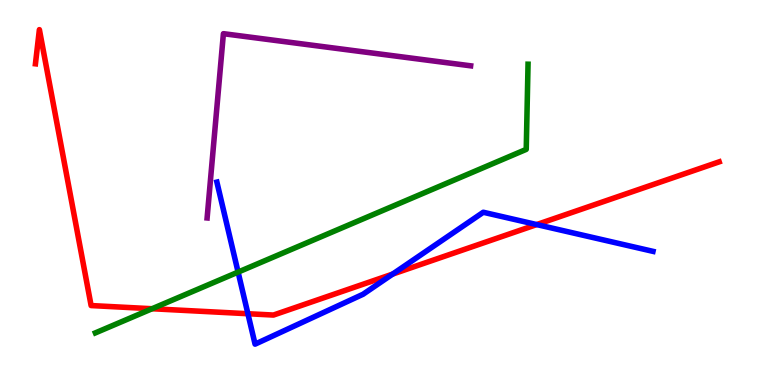[{'lines': ['blue', 'red'], 'intersections': [{'x': 3.2, 'y': 1.85}, {'x': 5.07, 'y': 2.88}, {'x': 6.93, 'y': 4.17}]}, {'lines': ['green', 'red'], 'intersections': [{'x': 1.96, 'y': 1.98}]}, {'lines': ['purple', 'red'], 'intersections': []}, {'lines': ['blue', 'green'], 'intersections': [{'x': 3.07, 'y': 2.93}]}, {'lines': ['blue', 'purple'], 'intersections': []}, {'lines': ['green', 'purple'], 'intersections': []}]